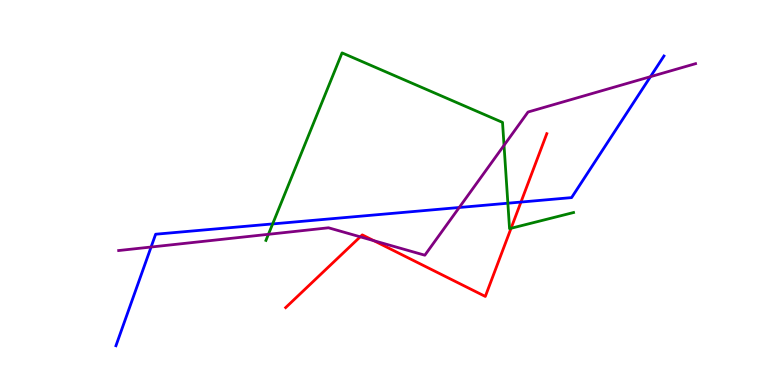[{'lines': ['blue', 'red'], 'intersections': [{'x': 6.72, 'y': 4.75}]}, {'lines': ['green', 'red'], 'intersections': [{'x': 6.59, 'y': 4.07}]}, {'lines': ['purple', 'red'], 'intersections': [{'x': 4.65, 'y': 3.85}, {'x': 4.82, 'y': 3.75}]}, {'lines': ['blue', 'green'], 'intersections': [{'x': 3.52, 'y': 4.18}, {'x': 6.55, 'y': 4.72}]}, {'lines': ['blue', 'purple'], 'intersections': [{'x': 1.95, 'y': 3.58}, {'x': 5.93, 'y': 4.61}, {'x': 8.39, 'y': 8.01}]}, {'lines': ['green', 'purple'], 'intersections': [{'x': 3.46, 'y': 3.91}, {'x': 6.5, 'y': 6.23}]}]